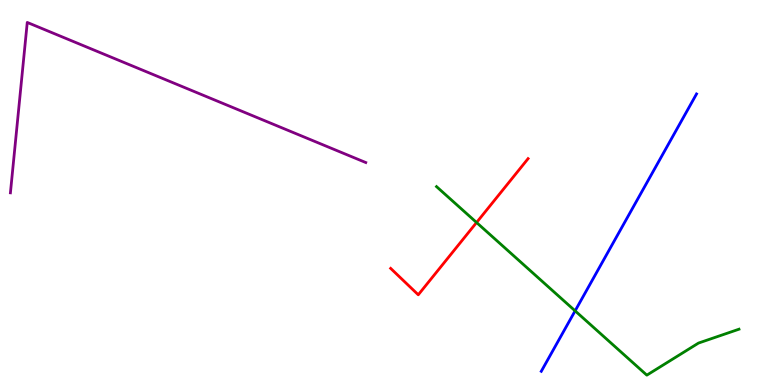[{'lines': ['blue', 'red'], 'intersections': []}, {'lines': ['green', 'red'], 'intersections': [{'x': 6.15, 'y': 4.22}]}, {'lines': ['purple', 'red'], 'intersections': []}, {'lines': ['blue', 'green'], 'intersections': [{'x': 7.42, 'y': 1.93}]}, {'lines': ['blue', 'purple'], 'intersections': []}, {'lines': ['green', 'purple'], 'intersections': []}]